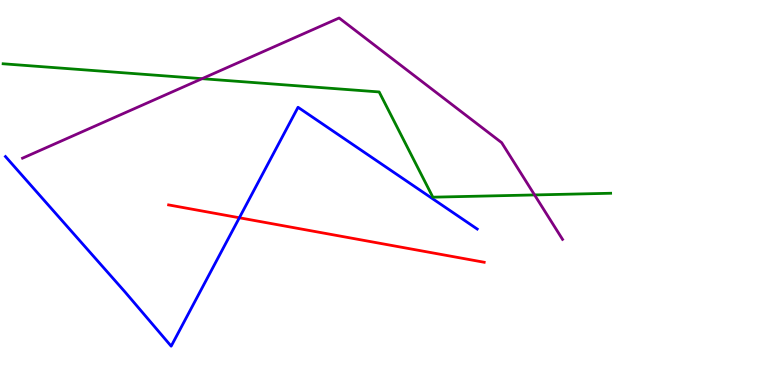[{'lines': ['blue', 'red'], 'intersections': [{'x': 3.09, 'y': 4.34}]}, {'lines': ['green', 'red'], 'intersections': []}, {'lines': ['purple', 'red'], 'intersections': []}, {'lines': ['blue', 'green'], 'intersections': []}, {'lines': ['blue', 'purple'], 'intersections': []}, {'lines': ['green', 'purple'], 'intersections': [{'x': 2.61, 'y': 7.96}, {'x': 6.9, 'y': 4.94}]}]